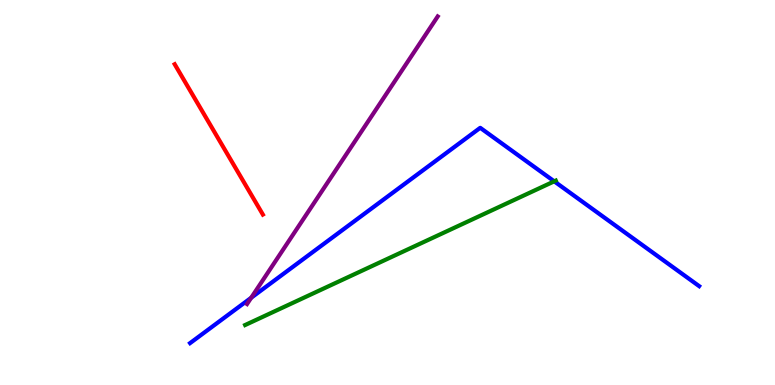[{'lines': ['blue', 'red'], 'intersections': []}, {'lines': ['green', 'red'], 'intersections': []}, {'lines': ['purple', 'red'], 'intersections': []}, {'lines': ['blue', 'green'], 'intersections': [{'x': 7.15, 'y': 5.29}]}, {'lines': ['blue', 'purple'], 'intersections': [{'x': 3.24, 'y': 2.27}]}, {'lines': ['green', 'purple'], 'intersections': []}]